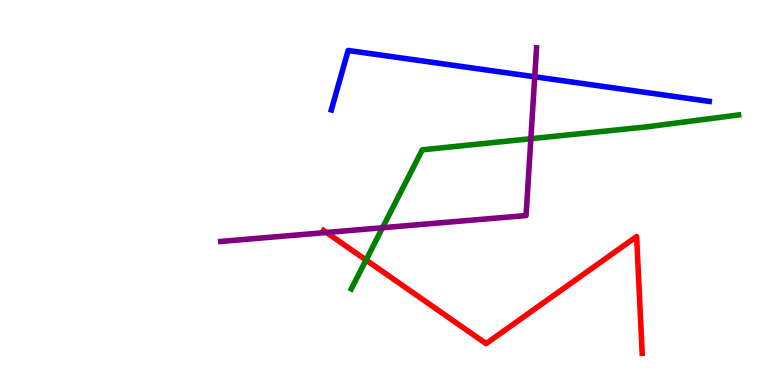[{'lines': ['blue', 'red'], 'intersections': []}, {'lines': ['green', 'red'], 'intersections': [{'x': 4.72, 'y': 3.25}]}, {'lines': ['purple', 'red'], 'intersections': [{'x': 4.21, 'y': 3.96}]}, {'lines': ['blue', 'green'], 'intersections': []}, {'lines': ['blue', 'purple'], 'intersections': [{'x': 6.9, 'y': 8.01}]}, {'lines': ['green', 'purple'], 'intersections': [{'x': 4.94, 'y': 4.08}, {'x': 6.85, 'y': 6.4}]}]